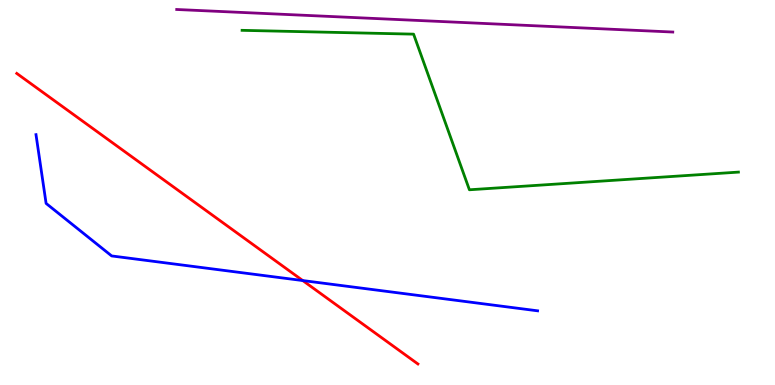[{'lines': ['blue', 'red'], 'intersections': [{'x': 3.91, 'y': 2.71}]}, {'lines': ['green', 'red'], 'intersections': []}, {'lines': ['purple', 'red'], 'intersections': []}, {'lines': ['blue', 'green'], 'intersections': []}, {'lines': ['blue', 'purple'], 'intersections': []}, {'lines': ['green', 'purple'], 'intersections': []}]